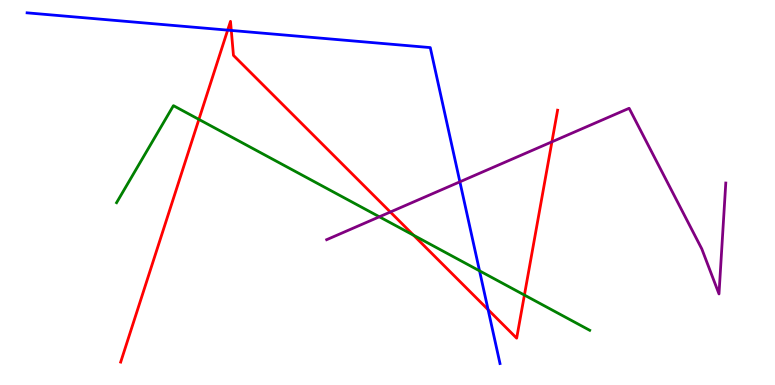[{'lines': ['blue', 'red'], 'intersections': [{'x': 2.94, 'y': 9.22}, {'x': 2.98, 'y': 9.21}, {'x': 6.3, 'y': 1.96}]}, {'lines': ['green', 'red'], 'intersections': [{'x': 2.57, 'y': 6.9}, {'x': 5.34, 'y': 3.89}, {'x': 6.77, 'y': 2.34}]}, {'lines': ['purple', 'red'], 'intersections': [{'x': 5.04, 'y': 4.49}, {'x': 7.12, 'y': 6.32}]}, {'lines': ['blue', 'green'], 'intersections': [{'x': 6.19, 'y': 2.97}]}, {'lines': ['blue', 'purple'], 'intersections': [{'x': 5.93, 'y': 5.28}]}, {'lines': ['green', 'purple'], 'intersections': [{'x': 4.9, 'y': 4.37}]}]